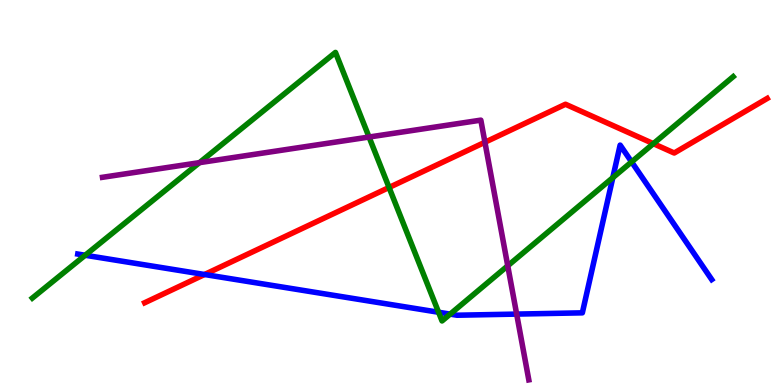[{'lines': ['blue', 'red'], 'intersections': [{'x': 2.64, 'y': 2.87}]}, {'lines': ['green', 'red'], 'intersections': [{'x': 5.02, 'y': 5.13}, {'x': 8.43, 'y': 6.27}]}, {'lines': ['purple', 'red'], 'intersections': [{'x': 6.26, 'y': 6.3}]}, {'lines': ['blue', 'green'], 'intersections': [{'x': 1.1, 'y': 3.37}, {'x': 5.66, 'y': 1.89}, {'x': 5.81, 'y': 1.84}, {'x': 7.91, 'y': 5.38}, {'x': 8.15, 'y': 5.79}]}, {'lines': ['blue', 'purple'], 'intersections': [{'x': 6.67, 'y': 1.84}]}, {'lines': ['green', 'purple'], 'intersections': [{'x': 2.57, 'y': 5.78}, {'x': 4.76, 'y': 6.44}, {'x': 6.55, 'y': 3.1}]}]